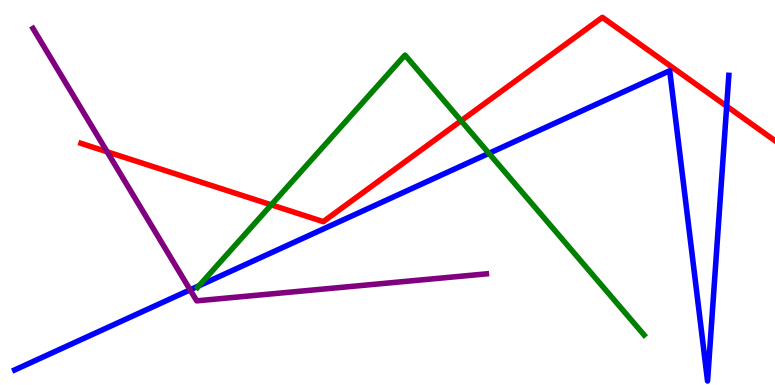[{'lines': ['blue', 'red'], 'intersections': [{'x': 9.38, 'y': 7.24}]}, {'lines': ['green', 'red'], 'intersections': [{'x': 3.5, 'y': 4.68}, {'x': 5.95, 'y': 6.86}]}, {'lines': ['purple', 'red'], 'intersections': [{'x': 1.38, 'y': 6.06}]}, {'lines': ['blue', 'green'], 'intersections': [{'x': 2.57, 'y': 2.58}, {'x': 6.31, 'y': 6.02}]}, {'lines': ['blue', 'purple'], 'intersections': [{'x': 2.45, 'y': 2.47}]}, {'lines': ['green', 'purple'], 'intersections': []}]